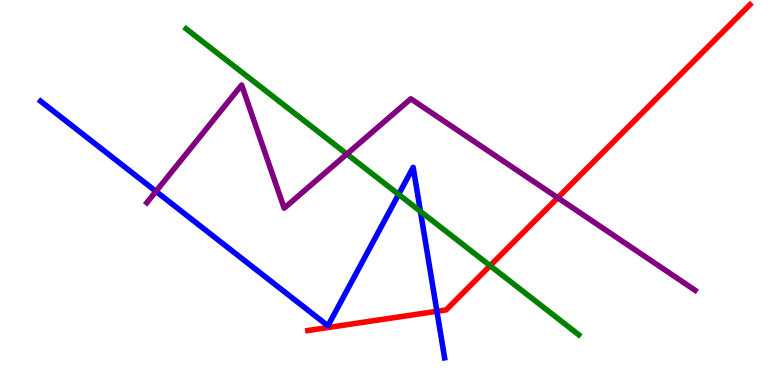[{'lines': ['blue', 'red'], 'intersections': [{'x': 5.64, 'y': 1.91}]}, {'lines': ['green', 'red'], 'intersections': [{'x': 6.32, 'y': 3.1}]}, {'lines': ['purple', 'red'], 'intersections': [{'x': 7.2, 'y': 4.86}]}, {'lines': ['blue', 'green'], 'intersections': [{'x': 5.14, 'y': 4.95}, {'x': 5.42, 'y': 4.51}]}, {'lines': ['blue', 'purple'], 'intersections': [{'x': 2.01, 'y': 5.03}]}, {'lines': ['green', 'purple'], 'intersections': [{'x': 4.48, 'y': 6.0}]}]